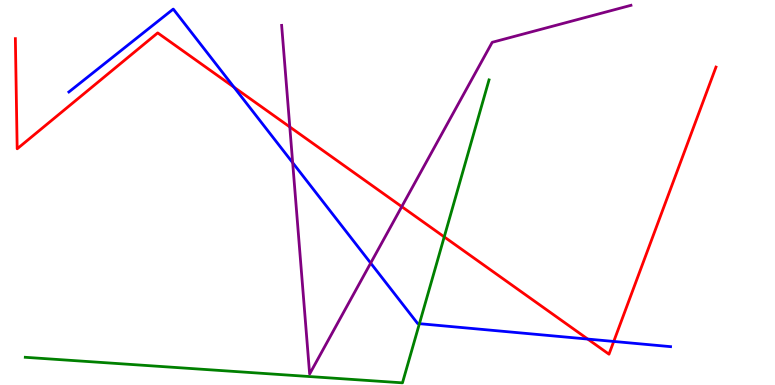[{'lines': ['blue', 'red'], 'intersections': [{'x': 3.02, 'y': 7.73}, {'x': 7.58, 'y': 1.19}, {'x': 7.92, 'y': 1.13}]}, {'lines': ['green', 'red'], 'intersections': [{'x': 5.73, 'y': 3.85}]}, {'lines': ['purple', 'red'], 'intersections': [{'x': 3.74, 'y': 6.7}, {'x': 5.18, 'y': 4.63}]}, {'lines': ['blue', 'green'], 'intersections': [{'x': 5.41, 'y': 1.59}]}, {'lines': ['blue', 'purple'], 'intersections': [{'x': 3.78, 'y': 5.77}, {'x': 4.78, 'y': 3.17}]}, {'lines': ['green', 'purple'], 'intersections': []}]